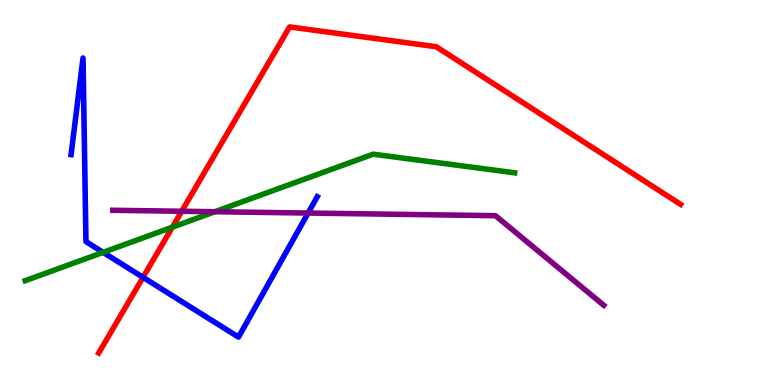[{'lines': ['blue', 'red'], 'intersections': [{'x': 1.85, 'y': 2.8}]}, {'lines': ['green', 'red'], 'intersections': [{'x': 2.22, 'y': 4.1}]}, {'lines': ['purple', 'red'], 'intersections': [{'x': 2.34, 'y': 4.51}]}, {'lines': ['blue', 'green'], 'intersections': [{'x': 1.33, 'y': 3.45}]}, {'lines': ['blue', 'purple'], 'intersections': [{'x': 3.98, 'y': 4.47}]}, {'lines': ['green', 'purple'], 'intersections': [{'x': 2.77, 'y': 4.5}]}]